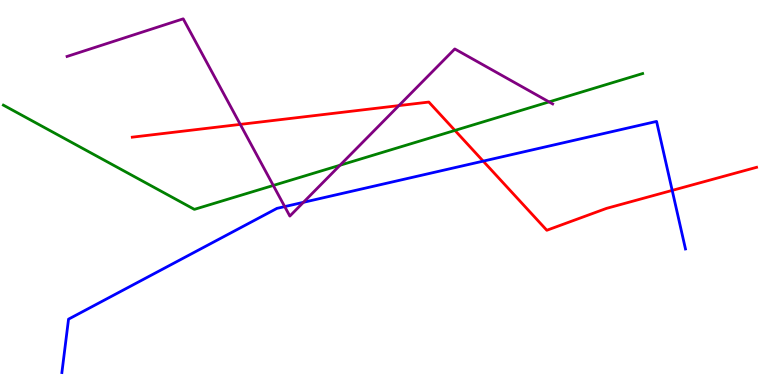[{'lines': ['blue', 'red'], 'intersections': [{'x': 6.23, 'y': 5.81}, {'x': 8.67, 'y': 5.05}]}, {'lines': ['green', 'red'], 'intersections': [{'x': 5.87, 'y': 6.61}]}, {'lines': ['purple', 'red'], 'intersections': [{'x': 3.1, 'y': 6.77}, {'x': 5.15, 'y': 7.26}]}, {'lines': ['blue', 'green'], 'intersections': []}, {'lines': ['blue', 'purple'], 'intersections': [{'x': 3.67, 'y': 4.63}, {'x': 3.92, 'y': 4.75}]}, {'lines': ['green', 'purple'], 'intersections': [{'x': 3.53, 'y': 5.18}, {'x': 4.39, 'y': 5.71}, {'x': 7.08, 'y': 7.35}]}]